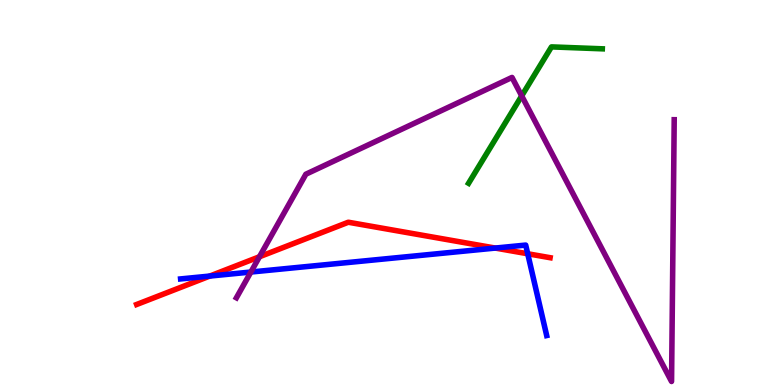[{'lines': ['blue', 'red'], 'intersections': [{'x': 2.71, 'y': 2.83}, {'x': 6.39, 'y': 3.56}, {'x': 6.81, 'y': 3.41}]}, {'lines': ['green', 'red'], 'intersections': []}, {'lines': ['purple', 'red'], 'intersections': [{'x': 3.35, 'y': 3.33}]}, {'lines': ['blue', 'green'], 'intersections': []}, {'lines': ['blue', 'purple'], 'intersections': [{'x': 3.24, 'y': 2.93}]}, {'lines': ['green', 'purple'], 'intersections': [{'x': 6.73, 'y': 7.51}]}]